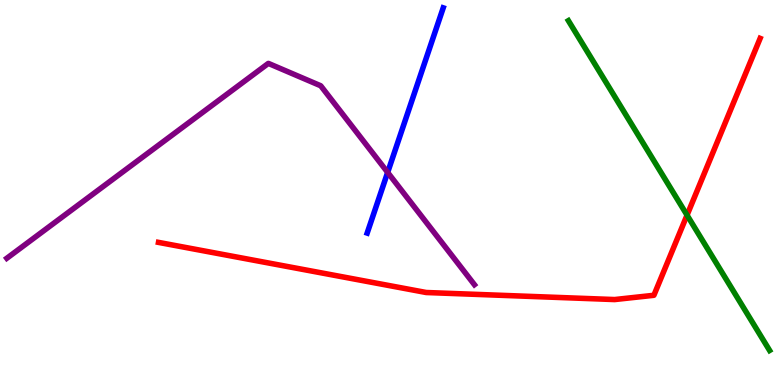[{'lines': ['blue', 'red'], 'intersections': []}, {'lines': ['green', 'red'], 'intersections': [{'x': 8.87, 'y': 4.41}]}, {'lines': ['purple', 'red'], 'intersections': []}, {'lines': ['blue', 'green'], 'intersections': []}, {'lines': ['blue', 'purple'], 'intersections': [{'x': 5.0, 'y': 5.52}]}, {'lines': ['green', 'purple'], 'intersections': []}]